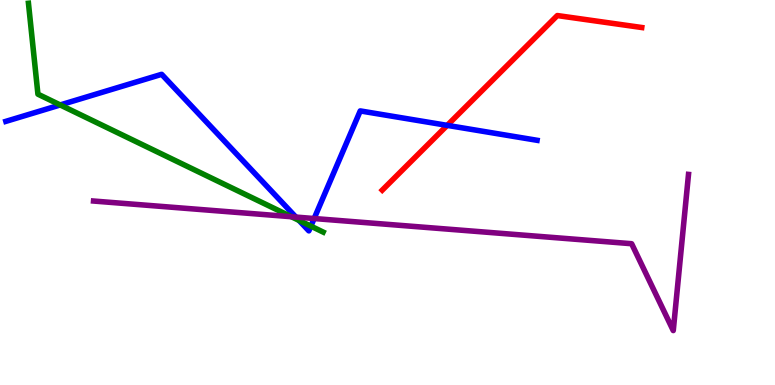[{'lines': ['blue', 'red'], 'intersections': [{'x': 5.77, 'y': 6.74}]}, {'lines': ['green', 'red'], 'intersections': []}, {'lines': ['purple', 'red'], 'intersections': []}, {'lines': ['blue', 'green'], 'intersections': [{'x': 0.777, 'y': 7.27}, {'x': 3.86, 'y': 4.28}, {'x': 4.01, 'y': 4.13}]}, {'lines': ['blue', 'purple'], 'intersections': [{'x': 3.82, 'y': 4.36}, {'x': 4.05, 'y': 4.32}]}, {'lines': ['green', 'purple'], 'intersections': [{'x': 3.76, 'y': 4.37}]}]